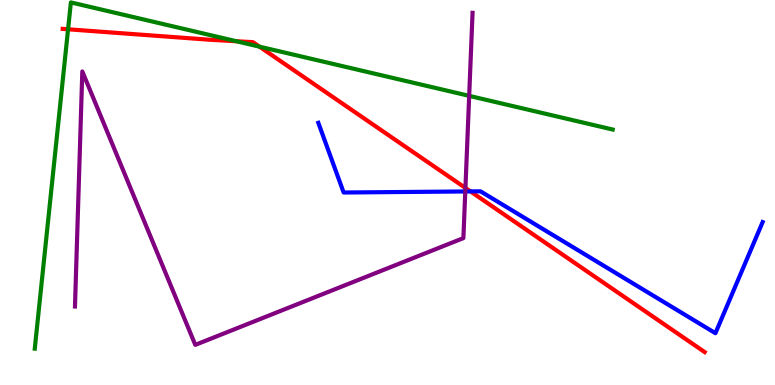[{'lines': ['blue', 'red'], 'intersections': [{'x': 6.07, 'y': 5.03}]}, {'lines': ['green', 'red'], 'intersections': [{'x': 0.878, 'y': 9.24}, {'x': 3.05, 'y': 8.93}, {'x': 3.35, 'y': 8.79}]}, {'lines': ['purple', 'red'], 'intersections': [{'x': 6.01, 'y': 5.12}]}, {'lines': ['blue', 'green'], 'intersections': []}, {'lines': ['blue', 'purple'], 'intersections': [{'x': 6.0, 'y': 5.03}]}, {'lines': ['green', 'purple'], 'intersections': [{'x': 6.05, 'y': 7.51}]}]